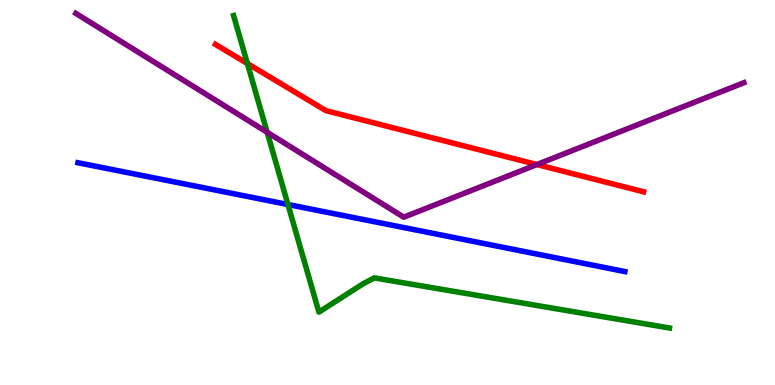[{'lines': ['blue', 'red'], 'intersections': []}, {'lines': ['green', 'red'], 'intersections': [{'x': 3.19, 'y': 8.35}]}, {'lines': ['purple', 'red'], 'intersections': [{'x': 6.93, 'y': 5.73}]}, {'lines': ['blue', 'green'], 'intersections': [{'x': 3.72, 'y': 4.69}]}, {'lines': ['blue', 'purple'], 'intersections': []}, {'lines': ['green', 'purple'], 'intersections': [{'x': 3.45, 'y': 6.56}]}]